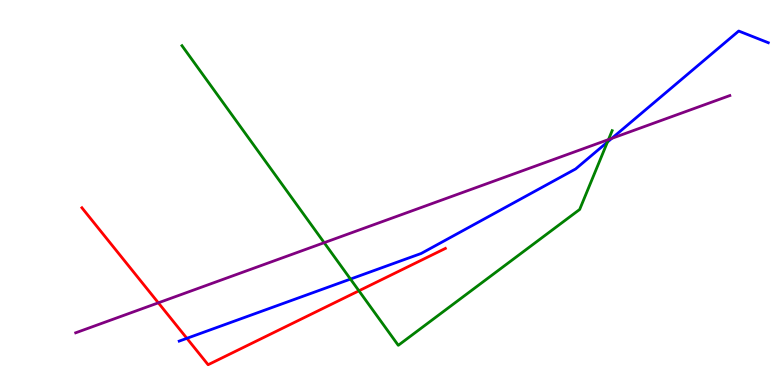[{'lines': ['blue', 'red'], 'intersections': [{'x': 2.41, 'y': 1.21}]}, {'lines': ['green', 'red'], 'intersections': [{'x': 4.63, 'y': 2.45}]}, {'lines': ['purple', 'red'], 'intersections': [{'x': 2.04, 'y': 2.13}]}, {'lines': ['blue', 'green'], 'intersections': [{'x': 4.52, 'y': 2.75}, {'x': 7.84, 'y': 6.31}]}, {'lines': ['blue', 'purple'], 'intersections': [{'x': 7.89, 'y': 6.41}]}, {'lines': ['green', 'purple'], 'intersections': [{'x': 4.18, 'y': 3.7}, {'x': 7.85, 'y': 6.37}]}]